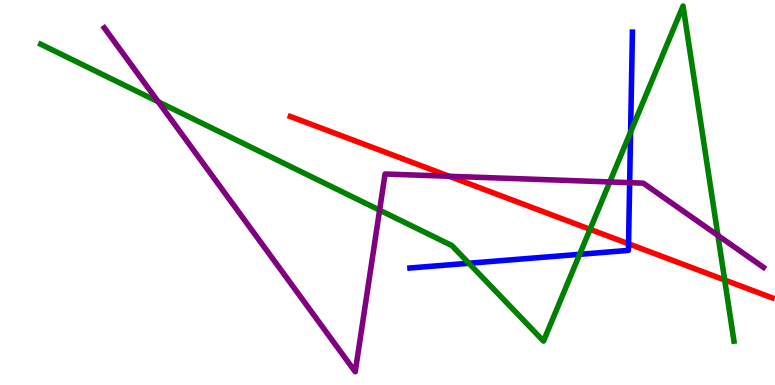[{'lines': ['blue', 'red'], 'intersections': [{'x': 8.11, 'y': 3.67}]}, {'lines': ['green', 'red'], 'intersections': [{'x': 7.61, 'y': 4.04}, {'x': 9.35, 'y': 2.73}]}, {'lines': ['purple', 'red'], 'intersections': [{'x': 5.8, 'y': 5.42}]}, {'lines': ['blue', 'green'], 'intersections': [{'x': 6.05, 'y': 3.16}, {'x': 7.48, 'y': 3.39}, {'x': 8.14, 'y': 6.57}]}, {'lines': ['blue', 'purple'], 'intersections': [{'x': 8.12, 'y': 5.26}]}, {'lines': ['green', 'purple'], 'intersections': [{'x': 2.04, 'y': 7.36}, {'x': 4.9, 'y': 4.54}, {'x': 7.87, 'y': 5.27}, {'x': 9.26, 'y': 3.88}]}]